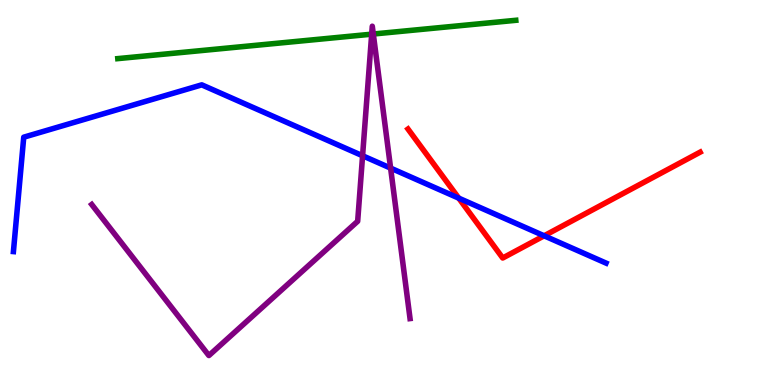[{'lines': ['blue', 'red'], 'intersections': [{'x': 5.92, 'y': 4.85}, {'x': 7.02, 'y': 3.88}]}, {'lines': ['green', 'red'], 'intersections': []}, {'lines': ['purple', 'red'], 'intersections': []}, {'lines': ['blue', 'green'], 'intersections': []}, {'lines': ['blue', 'purple'], 'intersections': [{'x': 4.68, 'y': 5.95}, {'x': 5.04, 'y': 5.63}]}, {'lines': ['green', 'purple'], 'intersections': [{'x': 4.8, 'y': 9.11}, {'x': 4.82, 'y': 9.12}]}]